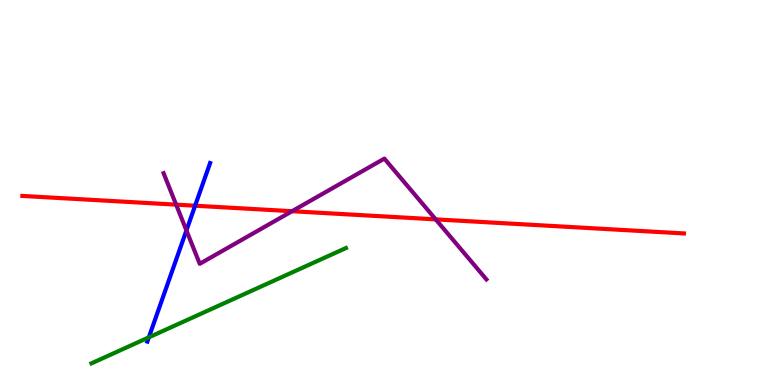[{'lines': ['blue', 'red'], 'intersections': [{'x': 2.52, 'y': 4.66}]}, {'lines': ['green', 'red'], 'intersections': []}, {'lines': ['purple', 'red'], 'intersections': [{'x': 2.27, 'y': 4.68}, {'x': 3.77, 'y': 4.51}, {'x': 5.62, 'y': 4.3}]}, {'lines': ['blue', 'green'], 'intersections': [{'x': 1.92, 'y': 1.24}]}, {'lines': ['blue', 'purple'], 'intersections': [{'x': 2.41, 'y': 4.01}]}, {'lines': ['green', 'purple'], 'intersections': []}]